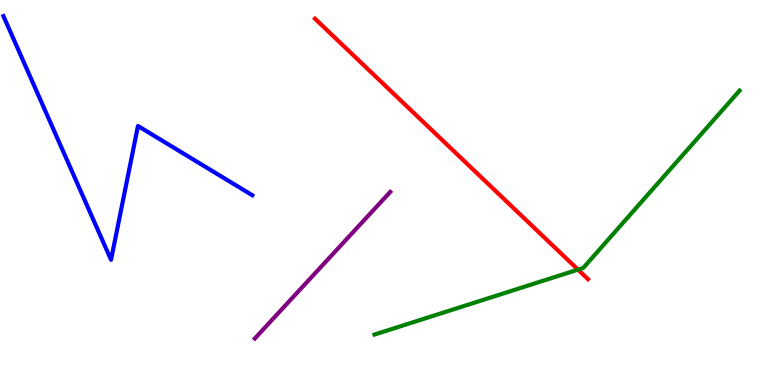[{'lines': ['blue', 'red'], 'intersections': []}, {'lines': ['green', 'red'], 'intersections': [{'x': 7.46, 'y': 3.0}]}, {'lines': ['purple', 'red'], 'intersections': []}, {'lines': ['blue', 'green'], 'intersections': []}, {'lines': ['blue', 'purple'], 'intersections': []}, {'lines': ['green', 'purple'], 'intersections': []}]